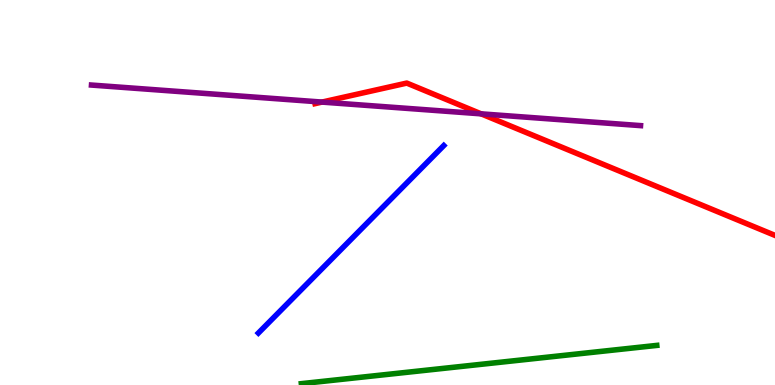[{'lines': ['blue', 'red'], 'intersections': []}, {'lines': ['green', 'red'], 'intersections': []}, {'lines': ['purple', 'red'], 'intersections': [{'x': 4.15, 'y': 7.35}, {'x': 6.21, 'y': 7.04}]}, {'lines': ['blue', 'green'], 'intersections': []}, {'lines': ['blue', 'purple'], 'intersections': []}, {'lines': ['green', 'purple'], 'intersections': []}]